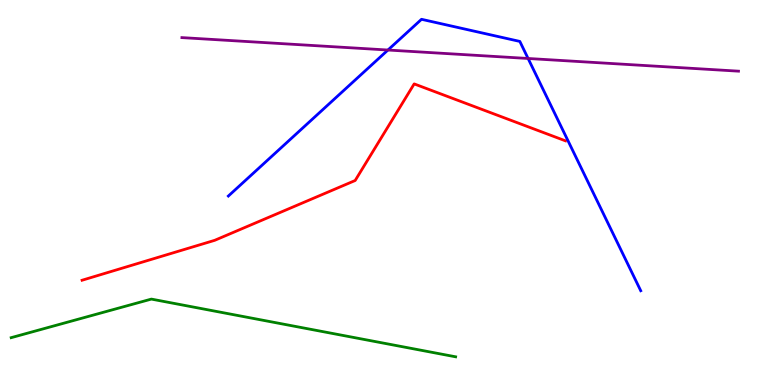[{'lines': ['blue', 'red'], 'intersections': []}, {'lines': ['green', 'red'], 'intersections': []}, {'lines': ['purple', 'red'], 'intersections': []}, {'lines': ['blue', 'green'], 'intersections': []}, {'lines': ['blue', 'purple'], 'intersections': [{'x': 5.01, 'y': 8.7}, {'x': 6.81, 'y': 8.48}]}, {'lines': ['green', 'purple'], 'intersections': []}]